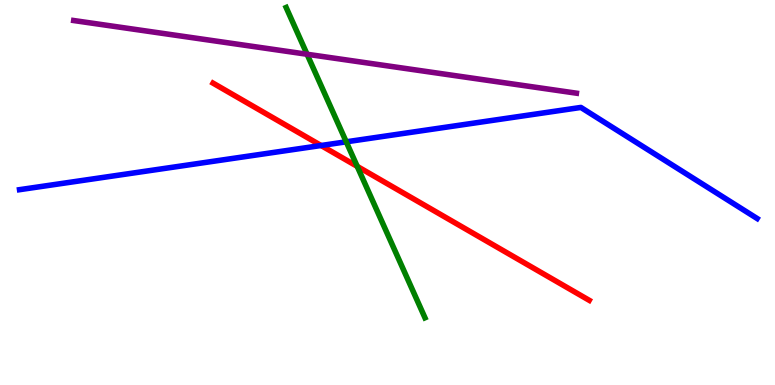[{'lines': ['blue', 'red'], 'intersections': [{'x': 4.14, 'y': 6.22}]}, {'lines': ['green', 'red'], 'intersections': [{'x': 4.61, 'y': 5.68}]}, {'lines': ['purple', 'red'], 'intersections': []}, {'lines': ['blue', 'green'], 'intersections': [{'x': 4.47, 'y': 6.32}]}, {'lines': ['blue', 'purple'], 'intersections': []}, {'lines': ['green', 'purple'], 'intersections': [{'x': 3.96, 'y': 8.59}]}]